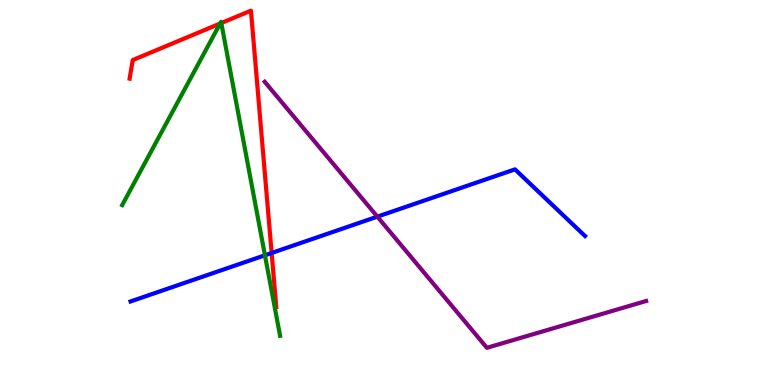[{'lines': ['blue', 'red'], 'intersections': [{'x': 3.51, 'y': 3.43}]}, {'lines': ['green', 'red'], 'intersections': [{'x': 2.84, 'y': 9.39}, {'x': 2.86, 'y': 9.4}]}, {'lines': ['purple', 'red'], 'intersections': []}, {'lines': ['blue', 'green'], 'intersections': [{'x': 3.42, 'y': 3.37}]}, {'lines': ['blue', 'purple'], 'intersections': [{'x': 4.87, 'y': 4.37}]}, {'lines': ['green', 'purple'], 'intersections': []}]